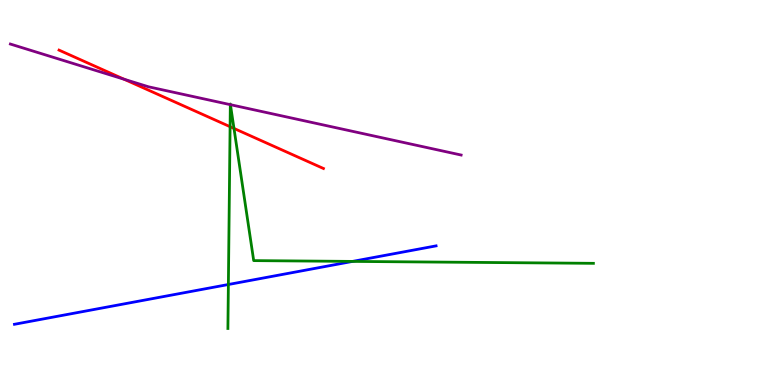[{'lines': ['blue', 'red'], 'intersections': []}, {'lines': ['green', 'red'], 'intersections': [{'x': 2.97, 'y': 6.71}, {'x': 3.02, 'y': 6.66}]}, {'lines': ['purple', 'red'], 'intersections': [{'x': 1.6, 'y': 7.94}]}, {'lines': ['blue', 'green'], 'intersections': [{'x': 2.95, 'y': 2.61}, {'x': 4.55, 'y': 3.21}]}, {'lines': ['blue', 'purple'], 'intersections': []}, {'lines': ['green', 'purple'], 'intersections': [{'x': 2.97, 'y': 7.28}, {'x': 2.97, 'y': 7.28}]}]